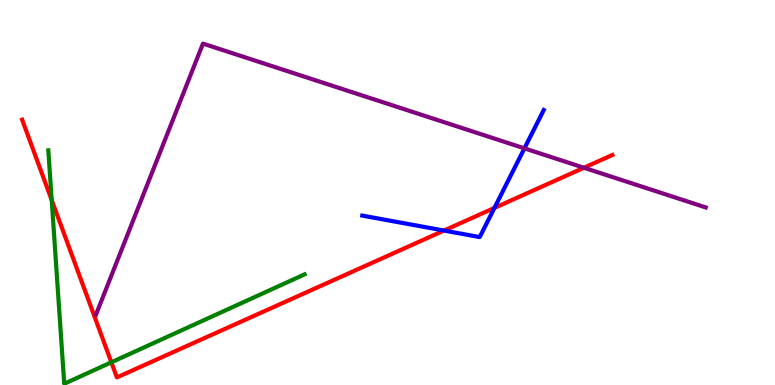[{'lines': ['blue', 'red'], 'intersections': [{'x': 5.73, 'y': 4.01}, {'x': 6.38, 'y': 4.6}]}, {'lines': ['green', 'red'], 'intersections': [{'x': 0.667, 'y': 4.8}, {'x': 1.44, 'y': 0.59}]}, {'lines': ['purple', 'red'], 'intersections': [{'x': 7.53, 'y': 5.64}]}, {'lines': ['blue', 'green'], 'intersections': []}, {'lines': ['blue', 'purple'], 'intersections': [{'x': 6.77, 'y': 6.15}]}, {'lines': ['green', 'purple'], 'intersections': []}]